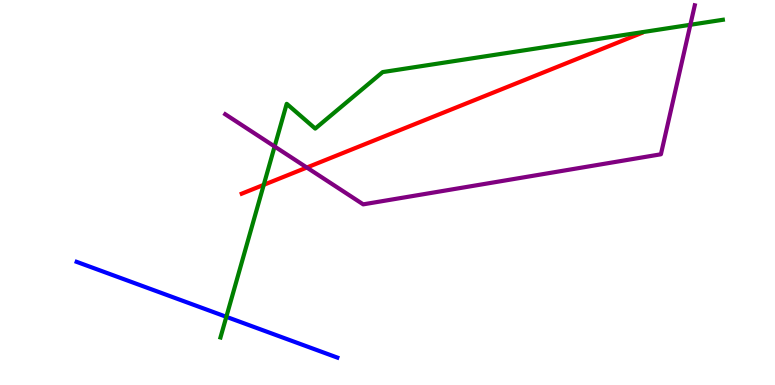[{'lines': ['blue', 'red'], 'intersections': []}, {'lines': ['green', 'red'], 'intersections': [{'x': 3.4, 'y': 5.2}]}, {'lines': ['purple', 'red'], 'intersections': [{'x': 3.96, 'y': 5.65}]}, {'lines': ['blue', 'green'], 'intersections': [{'x': 2.92, 'y': 1.77}]}, {'lines': ['blue', 'purple'], 'intersections': []}, {'lines': ['green', 'purple'], 'intersections': [{'x': 3.54, 'y': 6.19}, {'x': 8.91, 'y': 9.36}]}]